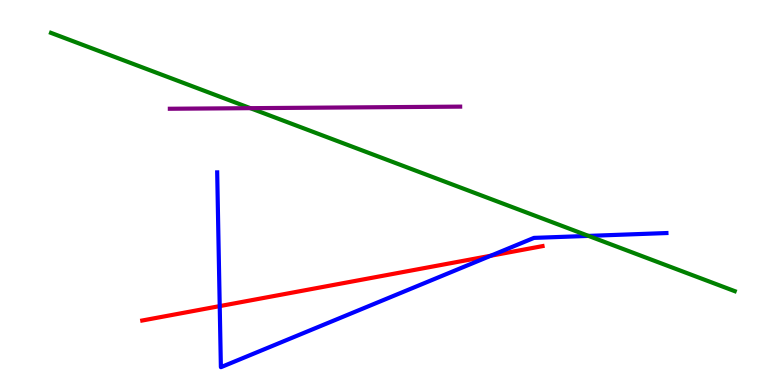[{'lines': ['blue', 'red'], 'intersections': [{'x': 2.84, 'y': 2.05}, {'x': 6.33, 'y': 3.36}]}, {'lines': ['green', 'red'], 'intersections': []}, {'lines': ['purple', 'red'], 'intersections': []}, {'lines': ['blue', 'green'], 'intersections': [{'x': 7.59, 'y': 3.87}]}, {'lines': ['blue', 'purple'], 'intersections': []}, {'lines': ['green', 'purple'], 'intersections': [{'x': 3.23, 'y': 7.19}]}]